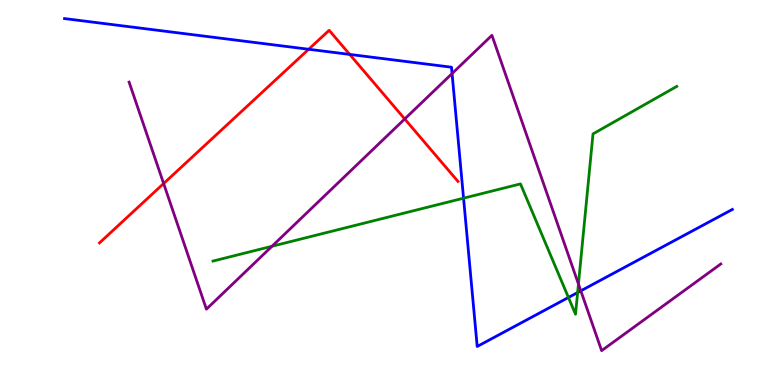[{'lines': ['blue', 'red'], 'intersections': [{'x': 3.98, 'y': 8.72}, {'x': 4.51, 'y': 8.59}]}, {'lines': ['green', 'red'], 'intersections': []}, {'lines': ['purple', 'red'], 'intersections': [{'x': 2.11, 'y': 5.23}, {'x': 5.22, 'y': 6.91}]}, {'lines': ['blue', 'green'], 'intersections': [{'x': 5.98, 'y': 4.85}, {'x': 7.33, 'y': 2.27}, {'x': 7.45, 'y': 2.4}]}, {'lines': ['blue', 'purple'], 'intersections': [{'x': 5.83, 'y': 8.09}, {'x': 7.49, 'y': 2.45}]}, {'lines': ['green', 'purple'], 'intersections': [{'x': 3.51, 'y': 3.6}, {'x': 7.46, 'y': 2.62}]}]